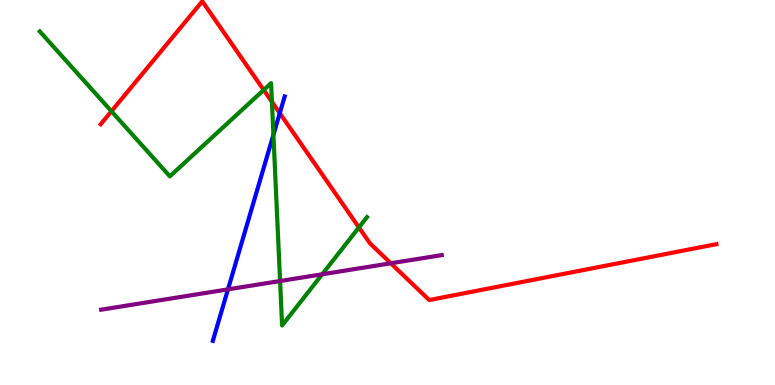[{'lines': ['blue', 'red'], 'intersections': [{'x': 3.61, 'y': 7.06}]}, {'lines': ['green', 'red'], 'intersections': [{'x': 1.44, 'y': 7.11}, {'x': 3.4, 'y': 7.66}, {'x': 3.51, 'y': 7.35}, {'x': 4.63, 'y': 4.09}]}, {'lines': ['purple', 'red'], 'intersections': [{'x': 5.04, 'y': 3.16}]}, {'lines': ['blue', 'green'], 'intersections': [{'x': 3.53, 'y': 6.5}]}, {'lines': ['blue', 'purple'], 'intersections': [{'x': 2.94, 'y': 2.48}]}, {'lines': ['green', 'purple'], 'intersections': [{'x': 3.61, 'y': 2.7}, {'x': 4.16, 'y': 2.88}]}]